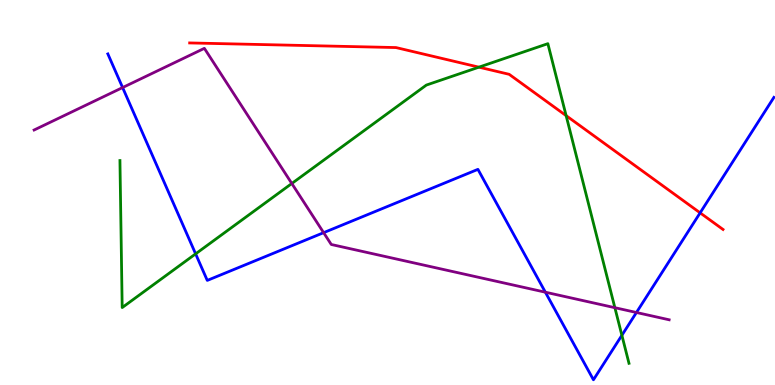[{'lines': ['blue', 'red'], 'intersections': [{'x': 9.03, 'y': 4.47}]}, {'lines': ['green', 'red'], 'intersections': [{'x': 6.18, 'y': 8.26}, {'x': 7.3, 'y': 7.0}]}, {'lines': ['purple', 'red'], 'intersections': []}, {'lines': ['blue', 'green'], 'intersections': [{'x': 2.52, 'y': 3.41}, {'x': 8.02, 'y': 1.29}]}, {'lines': ['blue', 'purple'], 'intersections': [{'x': 1.58, 'y': 7.73}, {'x': 4.18, 'y': 3.96}, {'x': 7.04, 'y': 2.41}, {'x': 8.21, 'y': 1.88}]}, {'lines': ['green', 'purple'], 'intersections': [{'x': 3.77, 'y': 5.23}, {'x': 7.93, 'y': 2.01}]}]